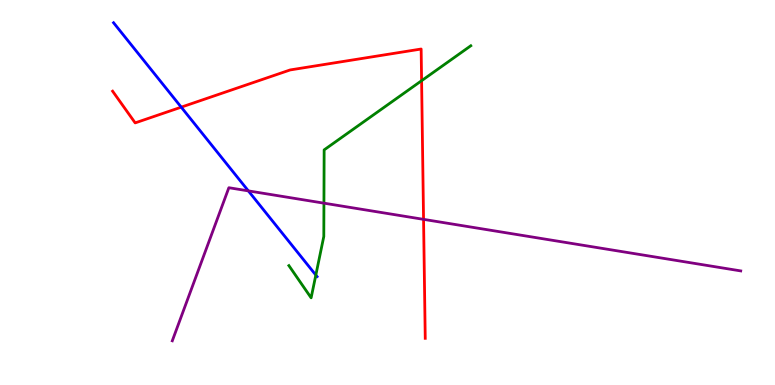[{'lines': ['blue', 'red'], 'intersections': [{'x': 2.34, 'y': 7.22}]}, {'lines': ['green', 'red'], 'intersections': [{'x': 5.44, 'y': 7.9}]}, {'lines': ['purple', 'red'], 'intersections': [{'x': 5.47, 'y': 4.3}]}, {'lines': ['blue', 'green'], 'intersections': [{'x': 4.08, 'y': 2.86}]}, {'lines': ['blue', 'purple'], 'intersections': [{'x': 3.2, 'y': 5.04}]}, {'lines': ['green', 'purple'], 'intersections': [{'x': 4.18, 'y': 4.72}]}]